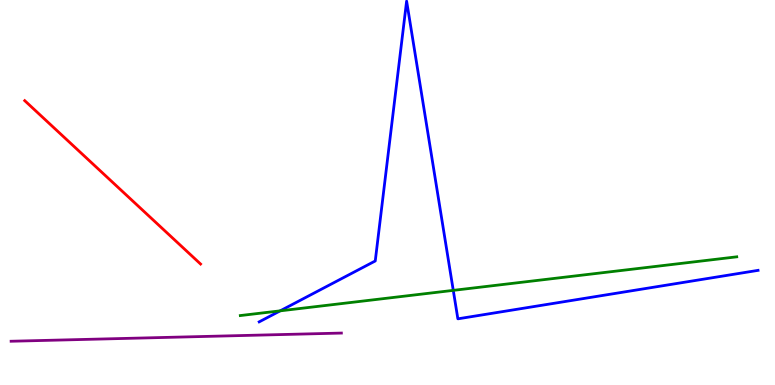[{'lines': ['blue', 'red'], 'intersections': []}, {'lines': ['green', 'red'], 'intersections': []}, {'lines': ['purple', 'red'], 'intersections': []}, {'lines': ['blue', 'green'], 'intersections': [{'x': 3.62, 'y': 1.93}, {'x': 5.85, 'y': 2.46}]}, {'lines': ['blue', 'purple'], 'intersections': []}, {'lines': ['green', 'purple'], 'intersections': []}]